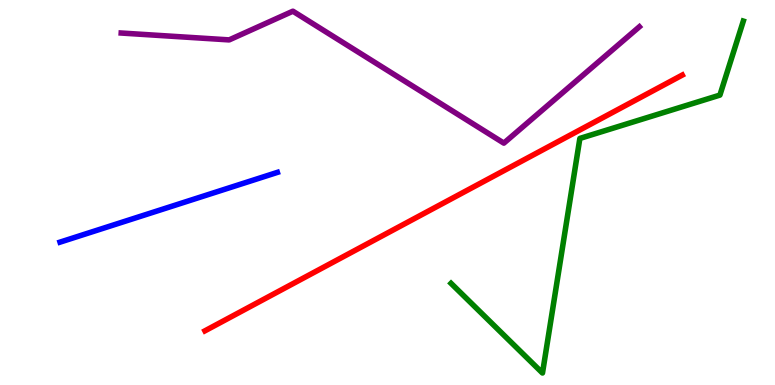[{'lines': ['blue', 'red'], 'intersections': []}, {'lines': ['green', 'red'], 'intersections': []}, {'lines': ['purple', 'red'], 'intersections': []}, {'lines': ['blue', 'green'], 'intersections': []}, {'lines': ['blue', 'purple'], 'intersections': []}, {'lines': ['green', 'purple'], 'intersections': []}]